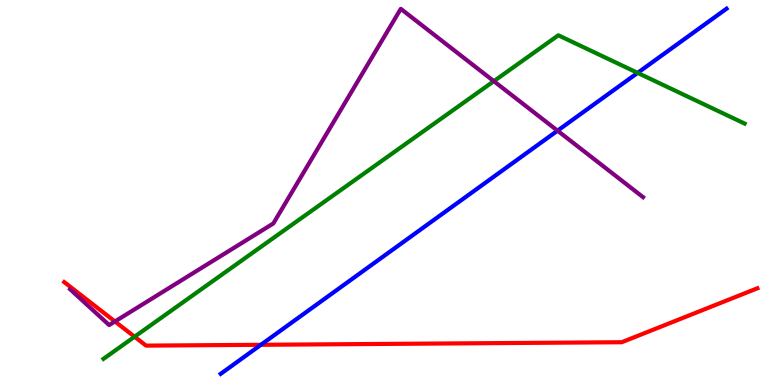[{'lines': ['blue', 'red'], 'intersections': [{'x': 3.37, 'y': 1.04}]}, {'lines': ['green', 'red'], 'intersections': [{'x': 1.74, 'y': 1.25}]}, {'lines': ['purple', 'red'], 'intersections': [{'x': 1.48, 'y': 1.65}]}, {'lines': ['blue', 'green'], 'intersections': [{'x': 8.23, 'y': 8.11}]}, {'lines': ['blue', 'purple'], 'intersections': [{'x': 7.19, 'y': 6.61}]}, {'lines': ['green', 'purple'], 'intersections': [{'x': 6.37, 'y': 7.89}]}]